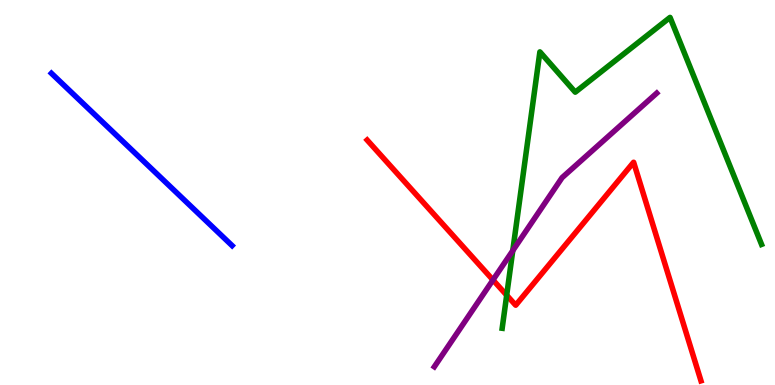[{'lines': ['blue', 'red'], 'intersections': []}, {'lines': ['green', 'red'], 'intersections': [{'x': 6.54, 'y': 2.33}]}, {'lines': ['purple', 'red'], 'intersections': [{'x': 6.36, 'y': 2.73}]}, {'lines': ['blue', 'green'], 'intersections': []}, {'lines': ['blue', 'purple'], 'intersections': []}, {'lines': ['green', 'purple'], 'intersections': [{'x': 6.62, 'y': 3.49}]}]